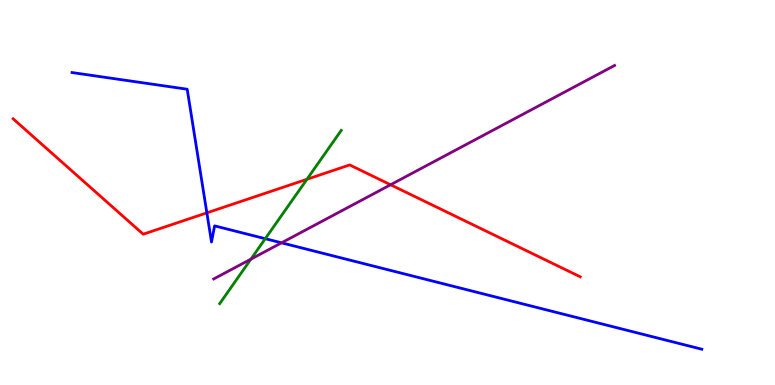[{'lines': ['blue', 'red'], 'intersections': [{'x': 2.67, 'y': 4.47}]}, {'lines': ['green', 'red'], 'intersections': [{'x': 3.96, 'y': 5.34}]}, {'lines': ['purple', 'red'], 'intersections': [{'x': 5.04, 'y': 5.2}]}, {'lines': ['blue', 'green'], 'intersections': [{'x': 3.42, 'y': 3.8}]}, {'lines': ['blue', 'purple'], 'intersections': [{'x': 3.63, 'y': 3.69}]}, {'lines': ['green', 'purple'], 'intersections': [{'x': 3.24, 'y': 3.27}]}]